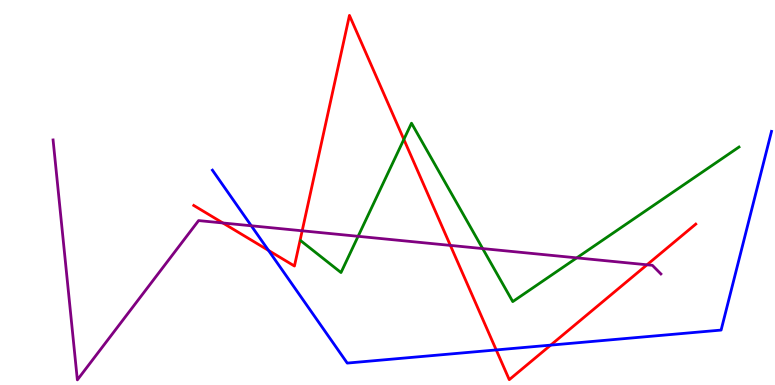[{'lines': ['blue', 'red'], 'intersections': [{'x': 3.46, 'y': 3.5}, {'x': 6.4, 'y': 0.911}, {'x': 7.11, 'y': 1.04}]}, {'lines': ['green', 'red'], 'intersections': [{'x': 5.21, 'y': 6.38}]}, {'lines': ['purple', 'red'], 'intersections': [{'x': 2.88, 'y': 4.21}, {'x': 3.9, 'y': 4.01}, {'x': 5.81, 'y': 3.63}, {'x': 8.35, 'y': 3.12}]}, {'lines': ['blue', 'green'], 'intersections': []}, {'lines': ['blue', 'purple'], 'intersections': [{'x': 3.24, 'y': 4.14}]}, {'lines': ['green', 'purple'], 'intersections': [{'x': 4.62, 'y': 3.86}, {'x': 6.23, 'y': 3.54}, {'x': 7.44, 'y': 3.3}]}]